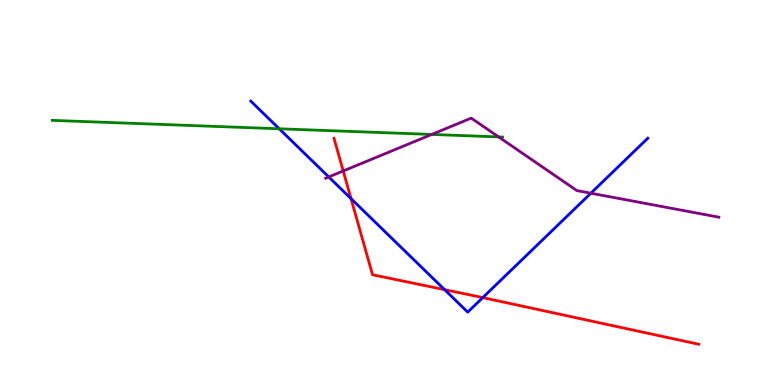[{'lines': ['blue', 'red'], 'intersections': [{'x': 4.53, 'y': 4.84}, {'x': 5.74, 'y': 2.48}, {'x': 6.23, 'y': 2.27}]}, {'lines': ['green', 'red'], 'intersections': []}, {'lines': ['purple', 'red'], 'intersections': [{'x': 4.43, 'y': 5.56}]}, {'lines': ['blue', 'green'], 'intersections': [{'x': 3.6, 'y': 6.65}]}, {'lines': ['blue', 'purple'], 'intersections': [{'x': 4.24, 'y': 5.4}, {'x': 7.62, 'y': 4.98}]}, {'lines': ['green', 'purple'], 'intersections': [{'x': 5.57, 'y': 6.51}, {'x': 6.43, 'y': 6.44}]}]